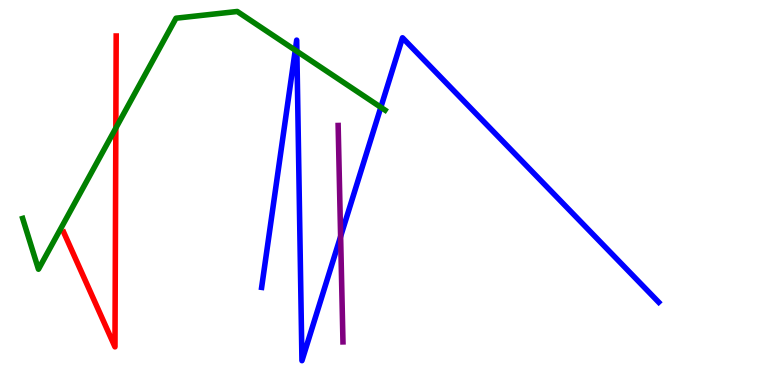[{'lines': ['blue', 'red'], 'intersections': []}, {'lines': ['green', 'red'], 'intersections': [{'x': 1.49, 'y': 6.67}]}, {'lines': ['purple', 'red'], 'intersections': []}, {'lines': ['blue', 'green'], 'intersections': [{'x': 3.81, 'y': 8.7}, {'x': 3.83, 'y': 8.67}, {'x': 4.91, 'y': 7.21}]}, {'lines': ['blue', 'purple'], 'intersections': [{'x': 4.4, 'y': 3.86}]}, {'lines': ['green', 'purple'], 'intersections': []}]